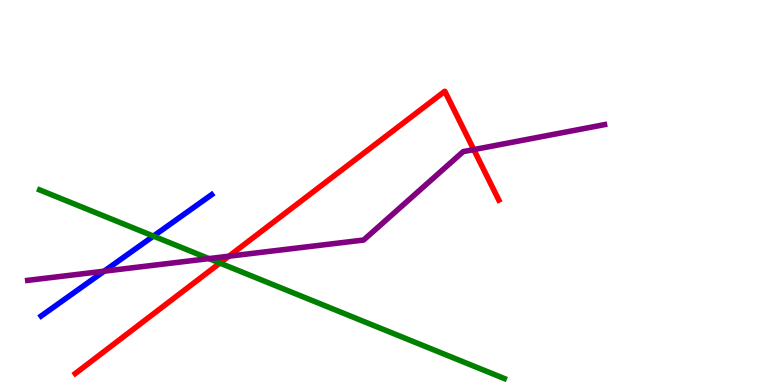[{'lines': ['blue', 'red'], 'intersections': []}, {'lines': ['green', 'red'], 'intersections': [{'x': 2.84, 'y': 3.17}]}, {'lines': ['purple', 'red'], 'intersections': [{'x': 2.95, 'y': 3.35}, {'x': 6.11, 'y': 6.11}]}, {'lines': ['blue', 'green'], 'intersections': [{'x': 1.98, 'y': 3.87}]}, {'lines': ['blue', 'purple'], 'intersections': [{'x': 1.34, 'y': 2.96}]}, {'lines': ['green', 'purple'], 'intersections': [{'x': 2.7, 'y': 3.28}]}]